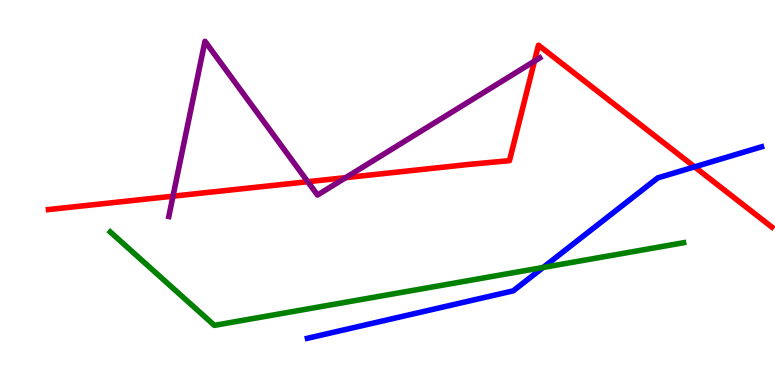[{'lines': ['blue', 'red'], 'intersections': [{'x': 8.96, 'y': 5.67}]}, {'lines': ['green', 'red'], 'intersections': []}, {'lines': ['purple', 'red'], 'intersections': [{'x': 2.23, 'y': 4.9}, {'x': 3.97, 'y': 5.28}, {'x': 4.46, 'y': 5.39}, {'x': 6.9, 'y': 8.41}]}, {'lines': ['blue', 'green'], 'intersections': [{'x': 7.01, 'y': 3.05}]}, {'lines': ['blue', 'purple'], 'intersections': []}, {'lines': ['green', 'purple'], 'intersections': []}]